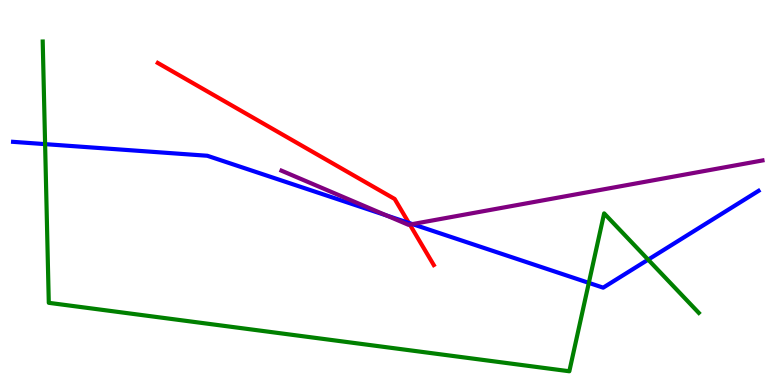[{'lines': ['blue', 'red'], 'intersections': [{'x': 5.28, 'y': 4.21}]}, {'lines': ['green', 'red'], 'intersections': []}, {'lines': ['purple', 'red'], 'intersections': [{'x': 5.29, 'y': 4.17}]}, {'lines': ['blue', 'green'], 'intersections': [{'x': 0.582, 'y': 6.26}, {'x': 7.6, 'y': 2.65}, {'x': 8.36, 'y': 3.26}]}, {'lines': ['blue', 'purple'], 'intersections': [{'x': 4.99, 'y': 4.4}, {'x': 5.32, 'y': 4.18}]}, {'lines': ['green', 'purple'], 'intersections': []}]